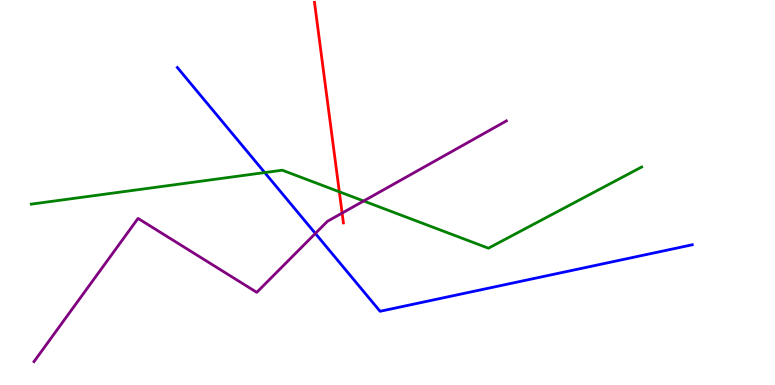[{'lines': ['blue', 'red'], 'intersections': []}, {'lines': ['green', 'red'], 'intersections': [{'x': 4.38, 'y': 5.02}]}, {'lines': ['purple', 'red'], 'intersections': [{'x': 4.41, 'y': 4.47}]}, {'lines': ['blue', 'green'], 'intersections': [{'x': 3.42, 'y': 5.52}]}, {'lines': ['blue', 'purple'], 'intersections': [{'x': 4.07, 'y': 3.94}]}, {'lines': ['green', 'purple'], 'intersections': [{'x': 4.69, 'y': 4.78}]}]